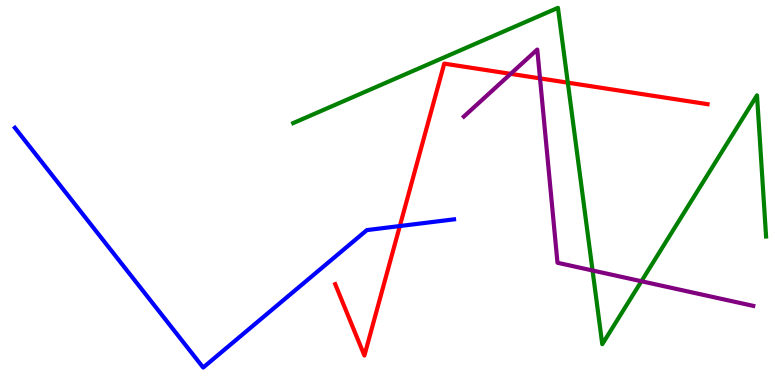[{'lines': ['blue', 'red'], 'intersections': [{'x': 5.16, 'y': 4.13}]}, {'lines': ['green', 'red'], 'intersections': [{'x': 7.33, 'y': 7.85}]}, {'lines': ['purple', 'red'], 'intersections': [{'x': 6.59, 'y': 8.08}, {'x': 6.97, 'y': 7.96}]}, {'lines': ['blue', 'green'], 'intersections': []}, {'lines': ['blue', 'purple'], 'intersections': []}, {'lines': ['green', 'purple'], 'intersections': [{'x': 7.65, 'y': 2.97}, {'x': 8.28, 'y': 2.69}]}]